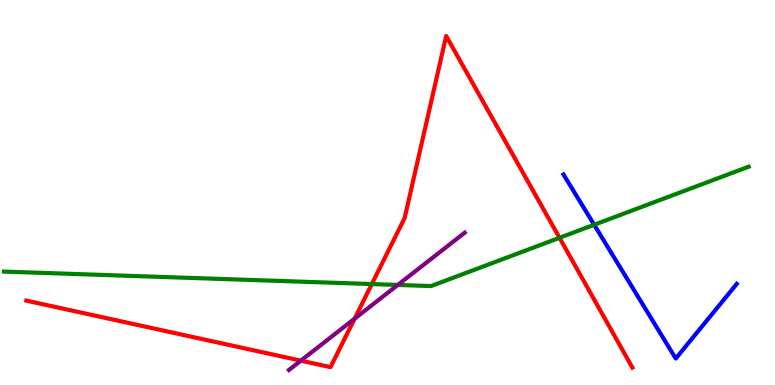[{'lines': ['blue', 'red'], 'intersections': []}, {'lines': ['green', 'red'], 'intersections': [{'x': 4.8, 'y': 2.62}, {'x': 7.22, 'y': 3.82}]}, {'lines': ['purple', 'red'], 'intersections': [{'x': 3.88, 'y': 0.632}, {'x': 4.58, 'y': 1.72}]}, {'lines': ['blue', 'green'], 'intersections': [{'x': 7.67, 'y': 4.16}]}, {'lines': ['blue', 'purple'], 'intersections': []}, {'lines': ['green', 'purple'], 'intersections': [{'x': 5.13, 'y': 2.6}]}]